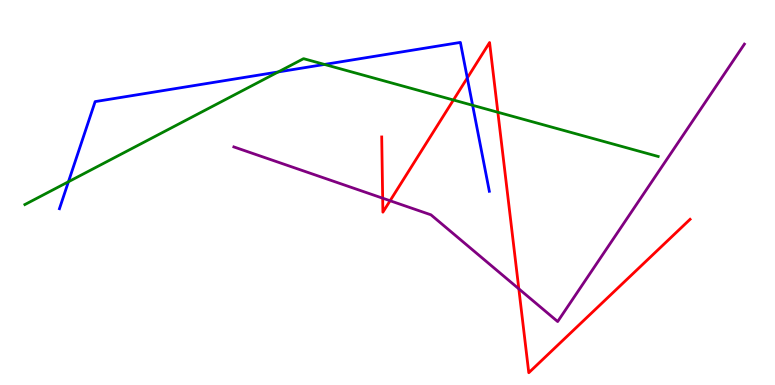[{'lines': ['blue', 'red'], 'intersections': [{'x': 6.03, 'y': 7.98}]}, {'lines': ['green', 'red'], 'intersections': [{'x': 5.85, 'y': 7.4}, {'x': 6.42, 'y': 7.08}]}, {'lines': ['purple', 'red'], 'intersections': [{'x': 4.94, 'y': 4.85}, {'x': 5.03, 'y': 4.79}, {'x': 6.69, 'y': 2.5}]}, {'lines': ['blue', 'green'], 'intersections': [{'x': 0.883, 'y': 5.28}, {'x': 3.59, 'y': 8.13}, {'x': 4.19, 'y': 8.33}, {'x': 6.1, 'y': 7.27}]}, {'lines': ['blue', 'purple'], 'intersections': []}, {'lines': ['green', 'purple'], 'intersections': []}]